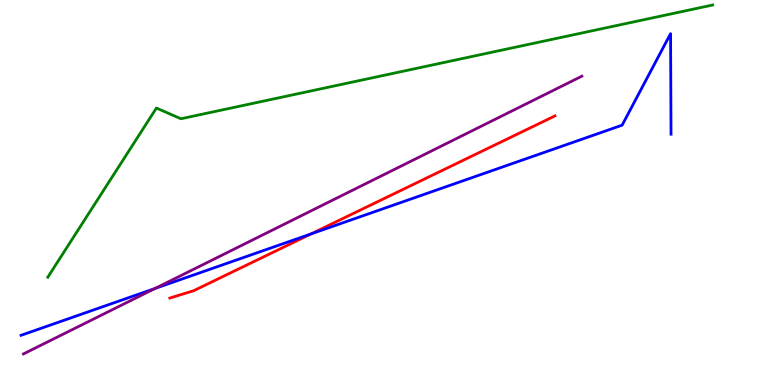[{'lines': ['blue', 'red'], 'intersections': [{'x': 4.01, 'y': 3.92}]}, {'lines': ['green', 'red'], 'intersections': []}, {'lines': ['purple', 'red'], 'intersections': []}, {'lines': ['blue', 'green'], 'intersections': []}, {'lines': ['blue', 'purple'], 'intersections': [{'x': 2.0, 'y': 2.51}]}, {'lines': ['green', 'purple'], 'intersections': []}]